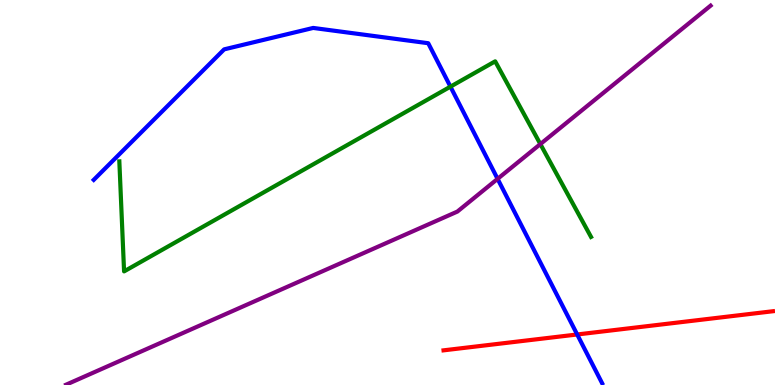[{'lines': ['blue', 'red'], 'intersections': [{'x': 7.45, 'y': 1.31}]}, {'lines': ['green', 'red'], 'intersections': []}, {'lines': ['purple', 'red'], 'intersections': []}, {'lines': ['blue', 'green'], 'intersections': [{'x': 5.81, 'y': 7.75}]}, {'lines': ['blue', 'purple'], 'intersections': [{'x': 6.42, 'y': 5.35}]}, {'lines': ['green', 'purple'], 'intersections': [{'x': 6.97, 'y': 6.26}]}]